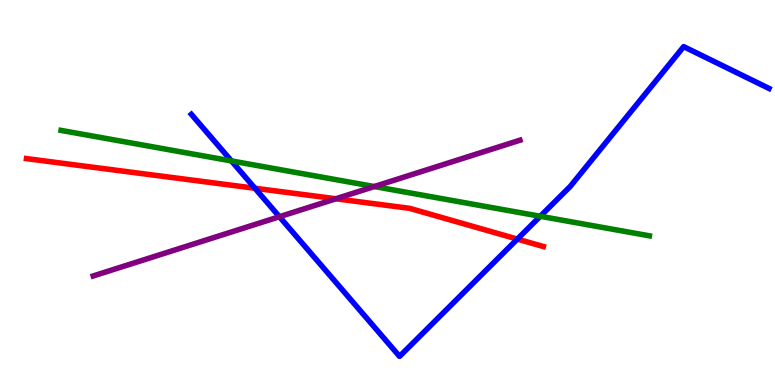[{'lines': ['blue', 'red'], 'intersections': [{'x': 3.29, 'y': 5.11}, {'x': 6.68, 'y': 3.79}]}, {'lines': ['green', 'red'], 'intersections': []}, {'lines': ['purple', 'red'], 'intersections': [{'x': 4.33, 'y': 4.84}]}, {'lines': ['blue', 'green'], 'intersections': [{'x': 2.99, 'y': 5.82}, {'x': 6.97, 'y': 4.38}]}, {'lines': ['blue', 'purple'], 'intersections': [{'x': 3.61, 'y': 4.37}]}, {'lines': ['green', 'purple'], 'intersections': [{'x': 4.83, 'y': 5.16}]}]